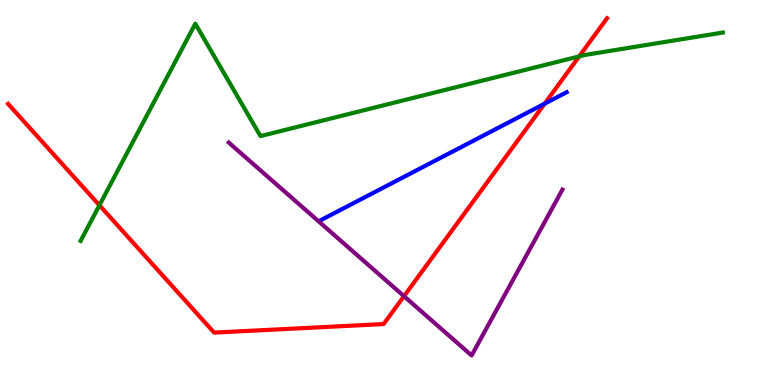[{'lines': ['blue', 'red'], 'intersections': [{'x': 7.03, 'y': 7.31}]}, {'lines': ['green', 'red'], 'intersections': [{'x': 1.28, 'y': 4.67}, {'x': 7.47, 'y': 8.54}]}, {'lines': ['purple', 'red'], 'intersections': [{'x': 5.21, 'y': 2.31}]}, {'lines': ['blue', 'green'], 'intersections': []}, {'lines': ['blue', 'purple'], 'intersections': []}, {'lines': ['green', 'purple'], 'intersections': []}]